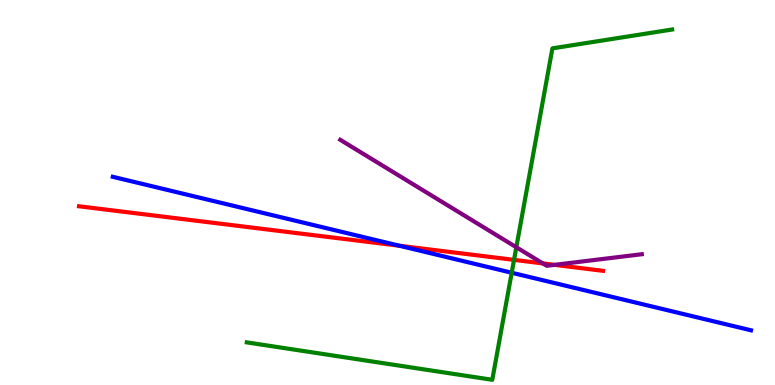[{'lines': ['blue', 'red'], 'intersections': [{'x': 5.15, 'y': 3.62}]}, {'lines': ['green', 'red'], 'intersections': [{'x': 6.63, 'y': 3.25}]}, {'lines': ['purple', 'red'], 'intersections': [{'x': 7.0, 'y': 3.16}, {'x': 7.16, 'y': 3.12}]}, {'lines': ['blue', 'green'], 'intersections': [{'x': 6.6, 'y': 2.92}]}, {'lines': ['blue', 'purple'], 'intersections': []}, {'lines': ['green', 'purple'], 'intersections': [{'x': 6.66, 'y': 3.58}]}]